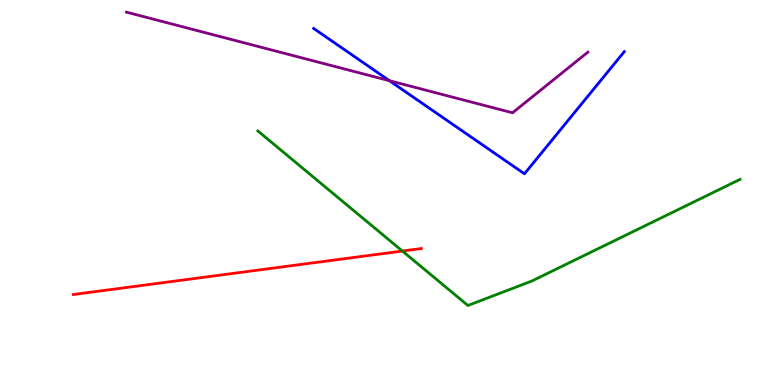[{'lines': ['blue', 'red'], 'intersections': []}, {'lines': ['green', 'red'], 'intersections': [{'x': 5.19, 'y': 3.48}]}, {'lines': ['purple', 'red'], 'intersections': []}, {'lines': ['blue', 'green'], 'intersections': []}, {'lines': ['blue', 'purple'], 'intersections': [{'x': 5.03, 'y': 7.9}]}, {'lines': ['green', 'purple'], 'intersections': []}]